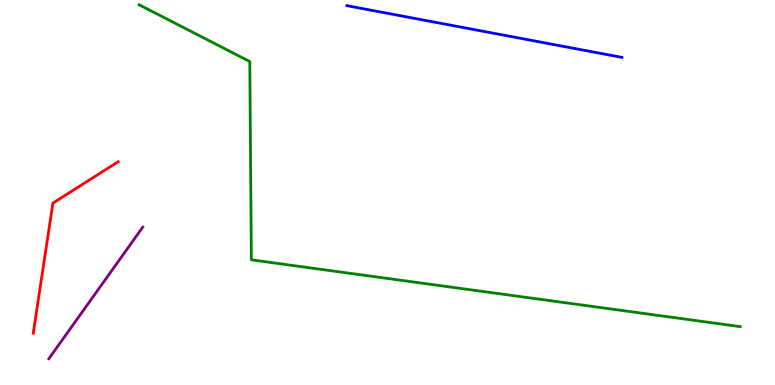[{'lines': ['blue', 'red'], 'intersections': []}, {'lines': ['green', 'red'], 'intersections': []}, {'lines': ['purple', 'red'], 'intersections': []}, {'lines': ['blue', 'green'], 'intersections': []}, {'lines': ['blue', 'purple'], 'intersections': []}, {'lines': ['green', 'purple'], 'intersections': []}]